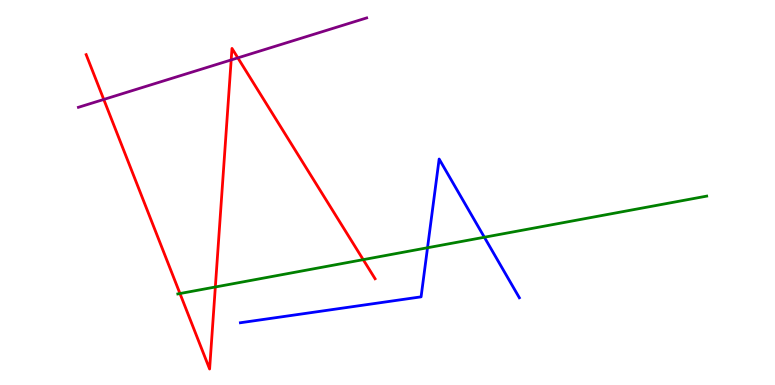[{'lines': ['blue', 'red'], 'intersections': []}, {'lines': ['green', 'red'], 'intersections': [{'x': 2.32, 'y': 2.38}, {'x': 2.78, 'y': 2.55}, {'x': 4.69, 'y': 3.26}]}, {'lines': ['purple', 'red'], 'intersections': [{'x': 1.34, 'y': 7.42}, {'x': 2.98, 'y': 8.44}, {'x': 3.07, 'y': 8.5}]}, {'lines': ['blue', 'green'], 'intersections': [{'x': 5.52, 'y': 3.56}, {'x': 6.25, 'y': 3.84}]}, {'lines': ['blue', 'purple'], 'intersections': []}, {'lines': ['green', 'purple'], 'intersections': []}]